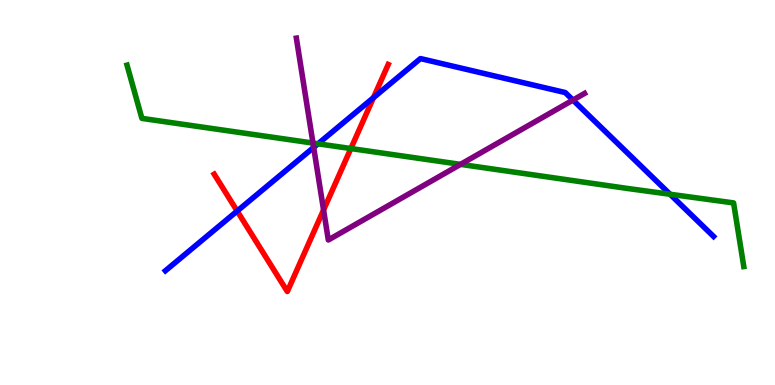[{'lines': ['blue', 'red'], 'intersections': [{'x': 3.06, 'y': 4.52}, {'x': 4.82, 'y': 7.46}]}, {'lines': ['green', 'red'], 'intersections': [{'x': 4.53, 'y': 6.14}]}, {'lines': ['purple', 'red'], 'intersections': [{'x': 4.18, 'y': 4.55}]}, {'lines': ['blue', 'green'], 'intersections': [{'x': 4.1, 'y': 6.26}, {'x': 8.65, 'y': 4.95}]}, {'lines': ['blue', 'purple'], 'intersections': [{'x': 4.05, 'y': 6.17}, {'x': 7.39, 'y': 7.4}]}, {'lines': ['green', 'purple'], 'intersections': [{'x': 4.04, 'y': 6.28}, {'x': 5.94, 'y': 5.73}]}]